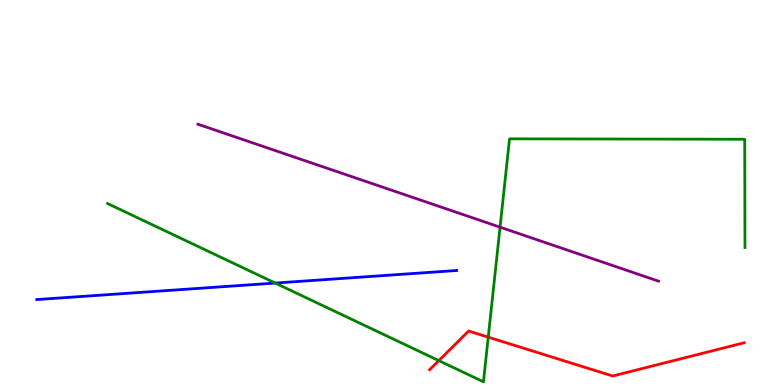[{'lines': ['blue', 'red'], 'intersections': []}, {'lines': ['green', 'red'], 'intersections': [{'x': 5.66, 'y': 0.633}, {'x': 6.3, 'y': 1.24}]}, {'lines': ['purple', 'red'], 'intersections': []}, {'lines': ['blue', 'green'], 'intersections': [{'x': 3.55, 'y': 2.65}]}, {'lines': ['blue', 'purple'], 'intersections': []}, {'lines': ['green', 'purple'], 'intersections': [{'x': 6.45, 'y': 4.1}]}]